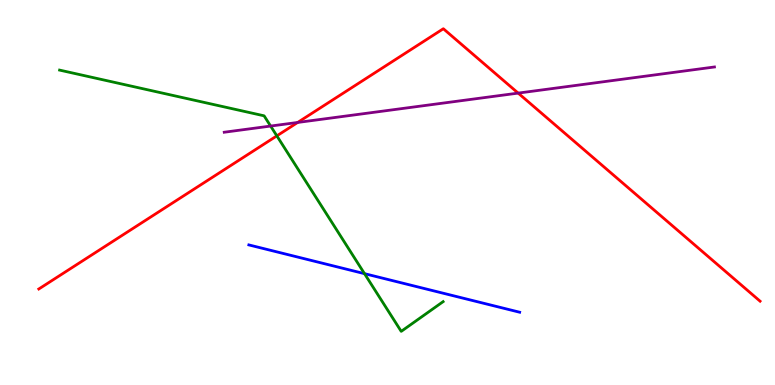[{'lines': ['blue', 'red'], 'intersections': []}, {'lines': ['green', 'red'], 'intersections': [{'x': 3.57, 'y': 6.47}]}, {'lines': ['purple', 'red'], 'intersections': [{'x': 3.84, 'y': 6.82}, {'x': 6.69, 'y': 7.58}]}, {'lines': ['blue', 'green'], 'intersections': [{'x': 4.7, 'y': 2.89}]}, {'lines': ['blue', 'purple'], 'intersections': []}, {'lines': ['green', 'purple'], 'intersections': [{'x': 3.49, 'y': 6.73}]}]